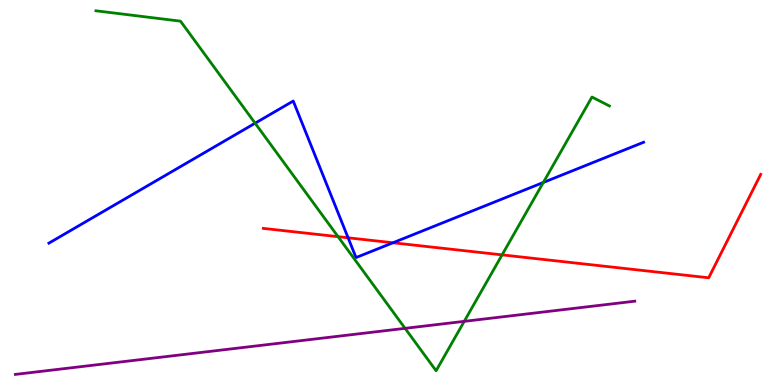[{'lines': ['blue', 'red'], 'intersections': [{'x': 4.49, 'y': 3.82}, {'x': 5.07, 'y': 3.69}]}, {'lines': ['green', 'red'], 'intersections': [{'x': 4.36, 'y': 3.85}, {'x': 6.48, 'y': 3.38}]}, {'lines': ['purple', 'red'], 'intersections': []}, {'lines': ['blue', 'green'], 'intersections': [{'x': 3.29, 'y': 6.8}, {'x': 7.01, 'y': 5.26}]}, {'lines': ['blue', 'purple'], 'intersections': []}, {'lines': ['green', 'purple'], 'intersections': [{'x': 5.23, 'y': 1.47}, {'x': 5.99, 'y': 1.65}]}]